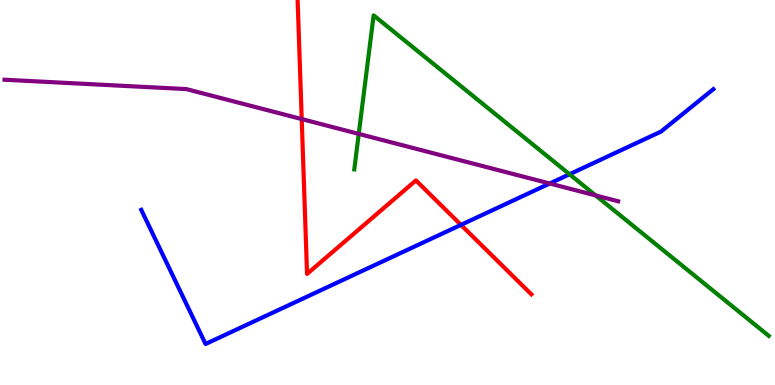[{'lines': ['blue', 'red'], 'intersections': [{'x': 5.95, 'y': 4.16}]}, {'lines': ['green', 'red'], 'intersections': []}, {'lines': ['purple', 'red'], 'intersections': [{'x': 3.89, 'y': 6.91}]}, {'lines': ['blue', 'green'], 'intersections': [{'x': 7.35, 'y': 5.47}]}, {'lines': ['blue', 'purple'], 'intersections': [{'x': 7.09, 'y': 5.23}]}, {'lines': ['green', 'purple'], 'intersections': [{'x': 4.63, 'y': 6.52}, {'x': 7.69, 'y': 4.92}]}]